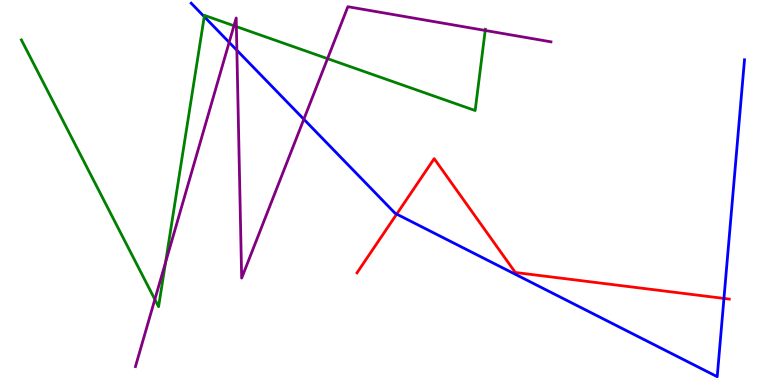[{'lines': ['blue', 'red'], 'intersections': [{'x': 5.12, 'y': 4.44}, {'x': 9.34, 'y': 2.25}]}, {'lines': ['green', 'red'], 'intersections': []}, {'lines': ['purple', 'red'], 'intersections': []}, {'lines': ['blue', 'green'], 'intersections': [{'x': 2.64, 'y': 9.57}]}, {'lines': ['blue', 'purple'], 'intersections': [{'x': 2.96, 'y': 8.9}, {'x': 3.06, 'y': 8.69}, {'x': 3.92, 'y': 6.9}]}, {'lines': ['green', 'purple'], 'intersections': [{'x': 2.0, 'y': 2.22}, {'x': 2.14, 'y': 3.19}, {'x': 3.02, 'y': 9.33}, {'x': 3.05, 'y': 9.31}, {'x': 4.23, 'y': 8.48}, {'x': 6.26, 'y': 9.21}]}]